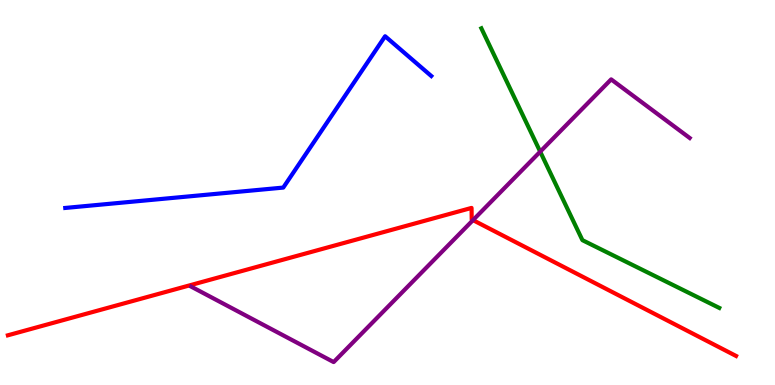[{'lines': ['blue', 'red'], 'intersections': []}, {'lines': ['green', 'red'], 'intersections': []}, {'lines': ['purple', 'red'], 'intersections': [{'x': 6.1, 'y': 4.28}]}, {'lines': ['blue', 'green'], 'intersections': []}, {'lines': ['blue', 'purple'], 'intersections': []}, {'lines': ['green', 'purple'], 'intersections': [{'x': 6.97, 'y': 6.06}]}]